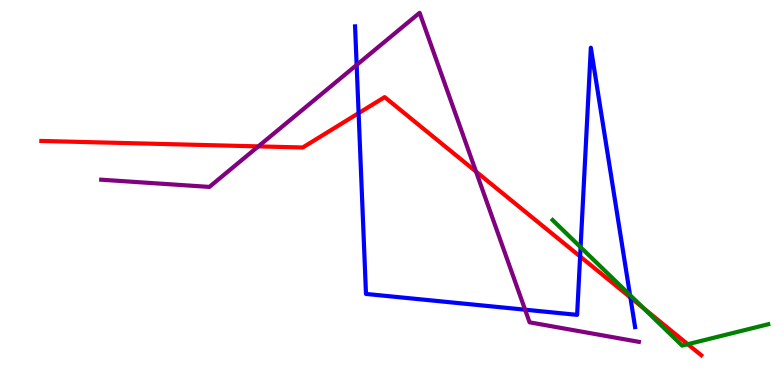[{'lines': ['blue', 'red'], 'intersections': [{'x': 4.63, 'y': 7.06}, {'x': 7.49, 'y': 3.34}, {'x': 8.13, 'y': 2.27}]}, {'lines': ['green', 'red'], 'intersections': [{'x': 8.3, 'y': 2.0}, {'x': 8.87, 'y': 1.06}]}, {'lines': ['purple', 'red'], 'intersections': [{'x': 3.33, 'y': 6.2}, {'x': 6.14, 'y': 5.54}]}, {'lines': ['blue', 'green'], 'intersections': [{'x': 7.49, 'y': 3.58}, {'x': 8.13, 'y': 2.34}]}, {'lines': ['blue', 'purple'], 'intersections': [{'x': 4.6, 'y': 8.31}, {'x': 6.78, 'y': 1.96}]}, {'lines': ['green', 'purple'], 'intersections': []}]